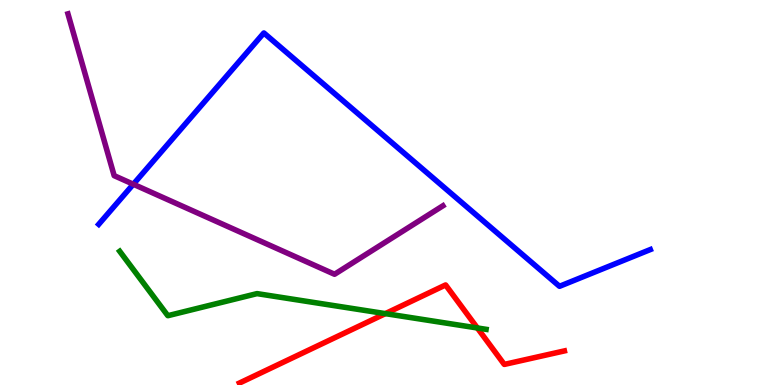[{'lines': ['blue', 'red'], 'intersections': []}, {'lines': ['green', 'red'], 'intersections': [{'x': 4.97, 'y': 1.85}, {'x': 6.16, 'y': 1.48}]}, {'lines': ['purple', 'red'], 'intersections': []}, {'lines': ['blue', 'green'], 'intersections': []}, {'lines': ['blue', 'purple'], 'intersections': [{'x': 1.72, 'y': 5.21}]}, {'lines': ['green', 'purple'], 'intersections': []}]